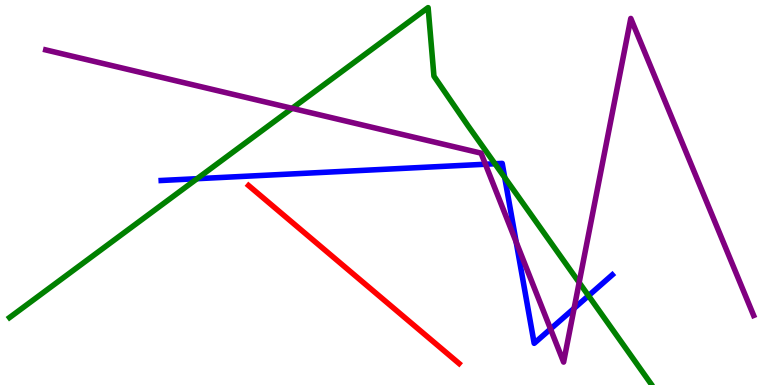[{'lines': ['blue', 'red'], 'intersections': []}, {'lines': ['green', 'red'], 'intersections': []}, {'lines': ['purple', 'red'], 'intersections': []}, {'lines': ['blue', 'green'], 'intersections': [{'x': 2.54, 'y': 5.36}, {'x': 6.39, 'y': 5.75}, {'x': 6.51, 'y': 5.39}, {'x': 7.59, 'y': 2.32}]}, {'lines': ['blue', 'purple'], 'intersections': [{'x': 6.26, 'y': 5.73}, {'x': 6.66, 'y': 3.71}, {'x': 7.1, 'y': 1.45}, {'x': 7.41, 'y': 1.99}]}, {'lines': ['green', 'purple'], 'intersections': [{'x': 3.77, 'y': 7.19}, {'x': 7.47, 'y': 2.66}]}]